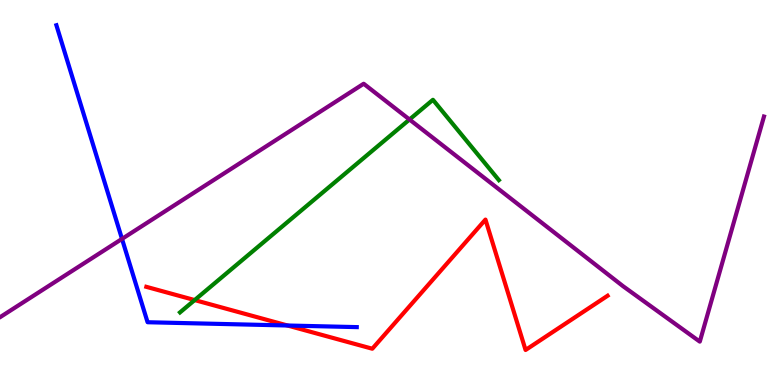[{'lines': ['blue', 'red'], 'intersections': [{'x': 3.71, 'y': 1.55}]}, {'lines': ['green', 'red'], 'intersections': [{'x': 2.51, 'y': 2.21}]}, {'lines': ['purple', 'red'], 'intersections': []}, {'lines': ['blue', 'green'], 'intersections': []}, {'lines': ['blue', 'purple'], 'intersections': [{'x': 1.57, 'y': 3.79}]}, {'lines': ['green', 'purple'], 'intersections': [{'x': 5.28, 'y': 6.9}]}]